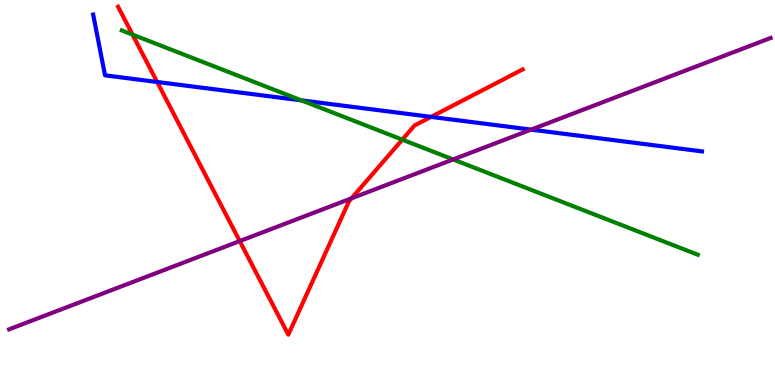[{'lines': ['blue', 'red'], 'intersections': [{'x': 2.03, 'y': 7.87}, {'x': 5.56, 'y': 6.96}]}, {'lines': ['green', 'red'], 'intersections': [{'x': 1.71, 'y': 9.1}, {'x': 5.19, 'y': 6.37}]}, {'lines': ['purple', 'red'], 'intersections': [{'x': 3.09, 'y': 3.74}, {'x': 4.54, 'y': 4.85}]}, {'lines': ['blue', 'green'], 'intersections': [{'x': 3.89, 'y': 7.39}]}, {'lines': ['blue', 'purple'], 'intersections': [{'x': 6.85, 'y': 6.63}]}, {'lines': ['green', 'purple'], 'intersections': [{'x': 5.85, 'y': 5.86}]}]